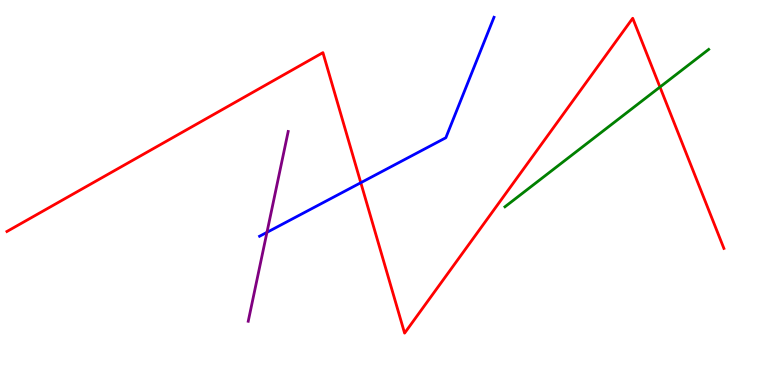[{'lines': ['blue', 'red'], 'intersections': [{'x': 4.66, 'y': 5.25}]}, {'lines': ['green', 'red'], 'intersections': [{'x': 8.52, 'y': 7.74}]}, {'lines': ['purple', 'red'], 'intersections': []}, {'lines': ['blue', 'green'], 'intersections': []}, {'lines': ['blue', 'purple'], 'intersections': [{'x': 3.44, 'y': 3.97}]}, {'lines': ['green', 'purple'], 'intersections': []}]